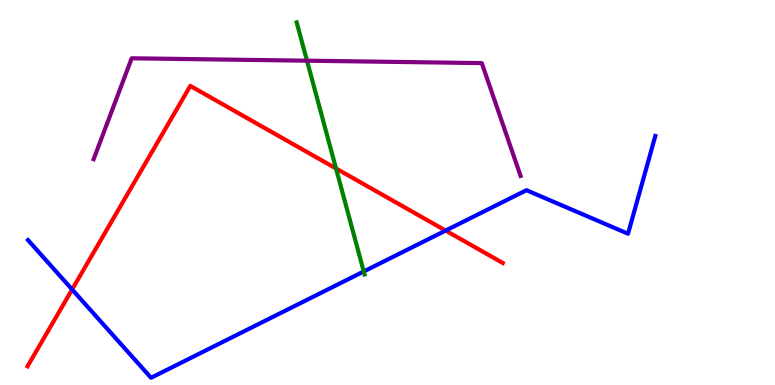[{'lines': ['blue', 'red'], 'intersections': [{'x': 0.931, 'y': 2.48}, {'x': 5.75, 'y': 4.01}]}, {'lines': ['green', 'red'], 'intersections': [{'x': 4.34, 'y': 5.62}]}, {'lines': ['purple', 'red'], 'intersections': []}, {'lines': ['blue', 'green'], 'intersections': [{'x': 4.69, 'y': 2.95}]}, {'lines': ['blue', 'purple'], 'intersections': []}, {'lines': ['green', 'purple'], 'intersections': [{'x': 3.96, 'y': 8.42}]}]